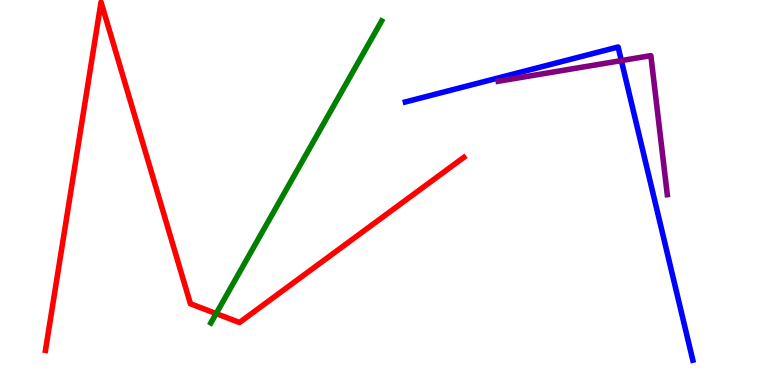[{'lines': ['blue', 'red'], 'intersections': []}, {'lines': ['green', 'red'], 'intersections': [{'x': 2.79, 'y': 1.85}]}, {'lines': ['purple', 'red'], 'intersections': []}, {'lines': ['blue', 'green'], 'intersections': []}, {'lines': ['blue', 'purple'], 'intersections': [{'x': 8.02, 'y': 8.43}]}, {'lines': ['green', 'purple'], 'intersections': []}]